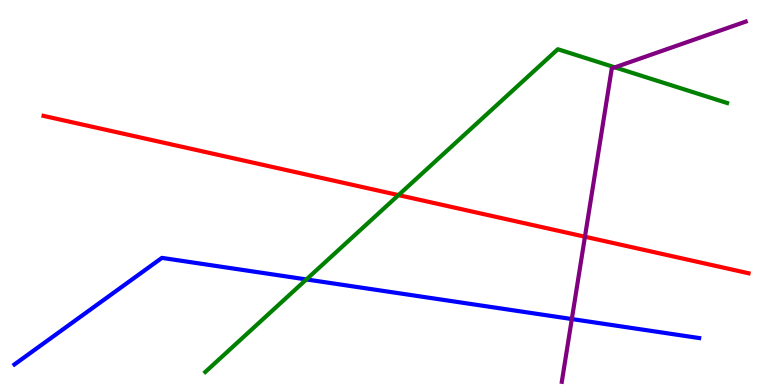[{'lines': ['blue', 'red'], 'intersections': []}, {'lines': ['green', 'red'], 'intersections': [{'x': 5.14, 'y': 4.93}]}, {'lines': ['purple', 'red'], 'intersections': [{'x': 7.55, 'y': 3.85}]}, {'lines': ['blue', 'green'], 'intersections': [{'x': 3.95, 'y': 2.74}]}, {'lines': ['blue', 'purple'], 'intersections': [{'x': 7.38, 'y': 1.71}]}, {'lines': ['green', 'purple'], 'intersections': [{'x': 7.93, 'y': 8.25}]}]